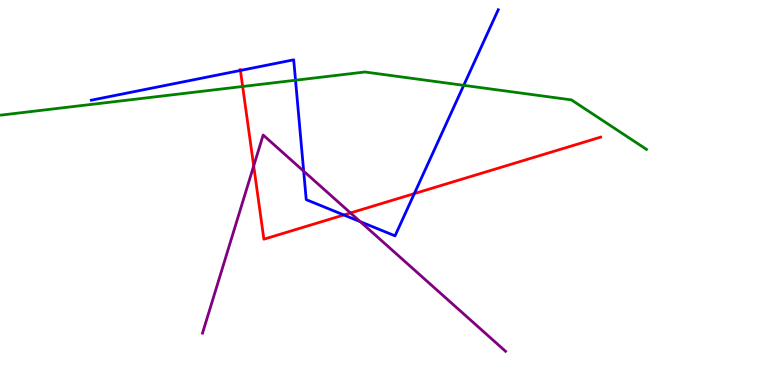[{'lines': ['blue', 'red'], 'intersections': [{'x': 3.1, 'y': 8.17}, {'x': 4.44, 'y': 4.42}, {'x': 5.35, 'y': 4.97}]}, {'lines': ['green', 'red'], 'intersections': [{'x': 3.13, 'y': 7.75}]}, {'lines': ['purple', 'red'], 'intersections': [{'x': 3.27, 'y': 5.69}, {'x': 4.52, 'y': 4.47}]}, {'lines': ['blue', 'green'], 'intersections': [{'x': 3.81, 'y': 7.92}, {'x': 5.98, 'y': 7.78}]}, {'lines': ['blue', 'purple'], 'intersections': [{'x': 3.92, 'y': 5.55}, {'x': 4.65, 'y': 4.24}]}, {'lines': ['green', 'purple'], 'intersections': []}]